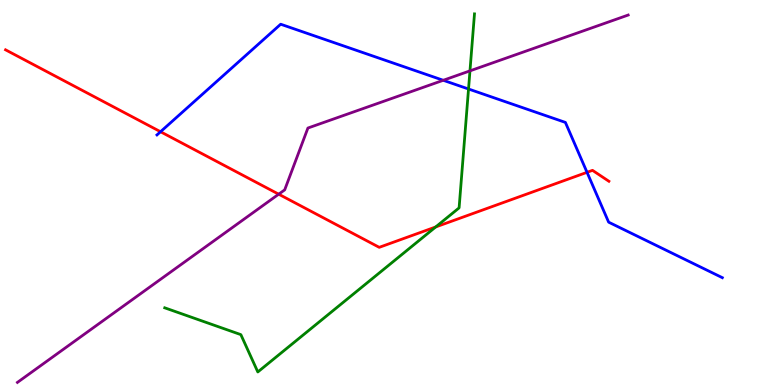[{'lines': ['blue', 'red'], 'intersections': [{'x': 2.07, 'y': 6.58}, {'x': 7.57, 'y': 5.52}]}, {'lines': ['green', 'red'], 'intersections': [{'x': 5.62, 'y': 4.11}]}, {'lines': ['purple', 'red'], 'intersections': [{'x': 3.6, 'y': 4.96}]}, {'lines': ['blue', 'green'], 'intersections': [{'x': 6.05, 'y': 7.69}]}, {'lines': ['blue', 'purple'], 'intersections': [{'x': 5.72, 'y': 7.91}]}, {'lines': ['green', 'purple'], 'intersections': [{'x': 6.06, 'y': 8.16}]}]